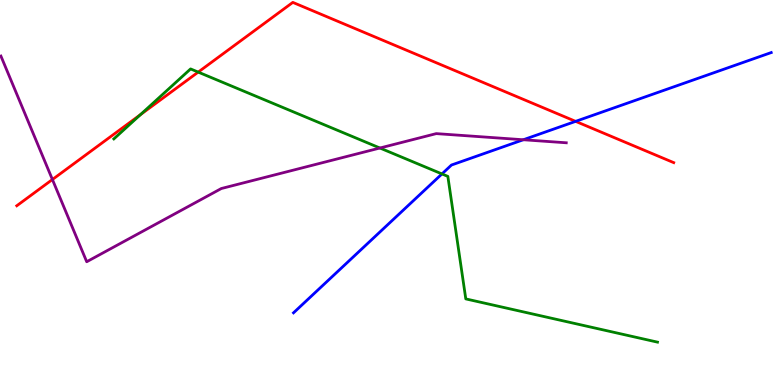[{'lines': ['blue', 'red'], 'intersections': [{'x': 7.43, 'y': 6.85}]}, {'lines': ['green', 'red'], 'intersections': [{'x': 1.81, 'y': 7.02}, {'x': 2.56, 'y': 8.13}]}, {'lines': ['purple', 'red'], 'intersections': [{'x': 0.676, 'y': 5.34}]}, {'lines': ['blue', 'green'], 'intersections': [{'x': 5.7, 'y': 5.48}]}, {'lines': ['blue', 'purple'], 'intersections': [{'x': 6.75, 'y': 6.37}]}, {'lines': ['green', 'purple'], 'intersections': [{'x': 4.9, 'y': 6.16}]}]